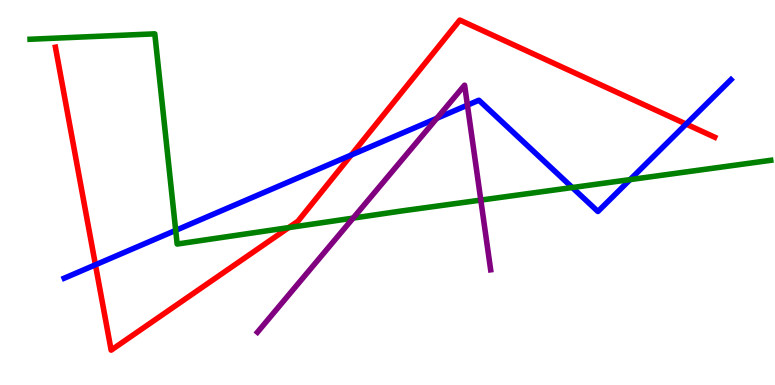[{'lines': ['blue', 'red'], 'intersections': [{'x': 1.23, 'y': 3.12}, {'x': 4.53, 'y': 5.97}, {'x': 8.85, 'y': 6.78}]}, {'lines': ['green', 'red'], 'intersections': [{'x': 3.72, 'y': 4.09}]}, {'lines': ['purple', 'red'], 'intersections': []}, {'lines': ['blue', 'green'], 'intersections': [{'x': 2.27, 'y': 4.02}, {'x': 7.38, 'y': 5.13}, {'x': 8.13, 'y': 5.33}]}, {'lines': ['blue', 'purple'], 'intersections': [{'x': 5.64, 'y': 6.93}, {'x': 6.03, 'y': 7.27}]}, {'lines': ['green', 'purple'], 'intersections': [{'x': 4.56, 'y': 4.33}, {'x': 6.2, 'y': 4.8}]}]